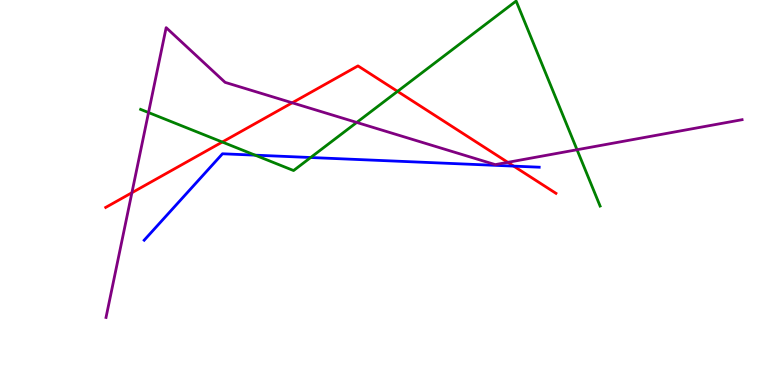[{'lines': ['blue', 'red'], 'intersections': [{'x': 6.63, 'y': 5.69}]}, {'lines': ['green', 'red'], 'intersections': [{'x': 2.87, 'y': 6.31}, {'x': 5.13, 'y': 7.63}]}, {'lines': ['purple', 'red'], 'intersections': [{'x': 1.7, 'y': 4.99}, {'x': 3.77, 'y': 7.33}, {'x': 6.55, 'y': 5.78}]}, {'lines': ['blue', 'green'], 'intersections': [{'x': 3.29, 'y': 5.97}, {'x': 4.01, 'y': 5.91}]}, {'lines': ['blue', 'purple'], 'intersections': []}, {'lines': ['green', 'purple'], 'intersections': [{'x': 1.92, 'y': 7.08}, {'x': 4.6, 'y': 6.82}, {'x': 7.45, 'y': 6.11}]}]